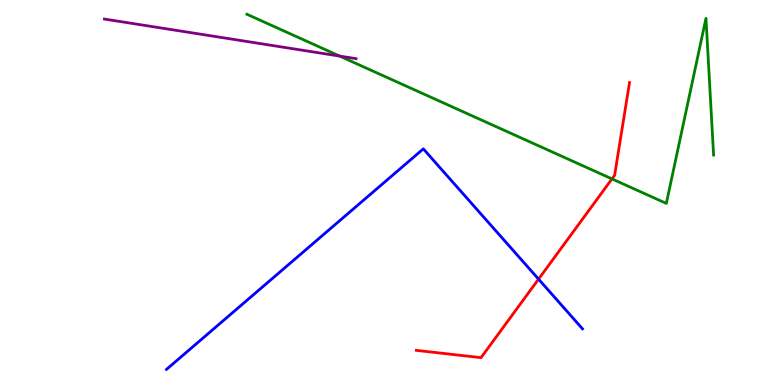[{'lines': ['blue', 'red'], 'intersections': [{'x': 6.95, 'y': 2.75}]}, {'lines': ['green', 'red'], 'intersections': [{'x': 7.9, 'y': 5.35}]}, {'lines': ['purple', 'red'], 'intersections': []}, {'lines': ['blue', 'green'], 'intersections': []}, {'lines': ['blue', 'purple'], 'intersections': []}, {'lines': ['green', 'purple'], 'intersections': [{'x': 4.38, 'y': 8.54}]}]